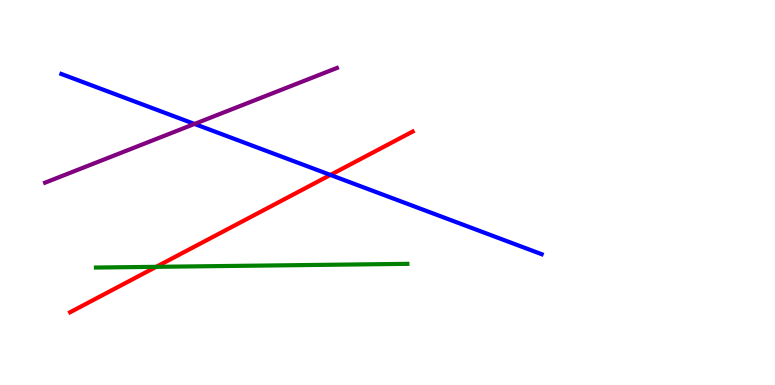[{'lines': ['blue', 'red'], 'intersections': [{'x': 4.26, 'y': 5.46}]}, {'lines': ['green', 'red'], 'intersections': [{'x': 2.02, 'y': 3.07}]}, {'lines': ['purple', 'red'], 'intersections': []}, {'lines': ['blue', 'green'], 'intersections': []}, {'lines': ['blue', 'purple'], 'intersections': [{'x': 2.51, 'y': 6.78}]}, {'lines': ['green', 'purple'], 'intersections': []}]